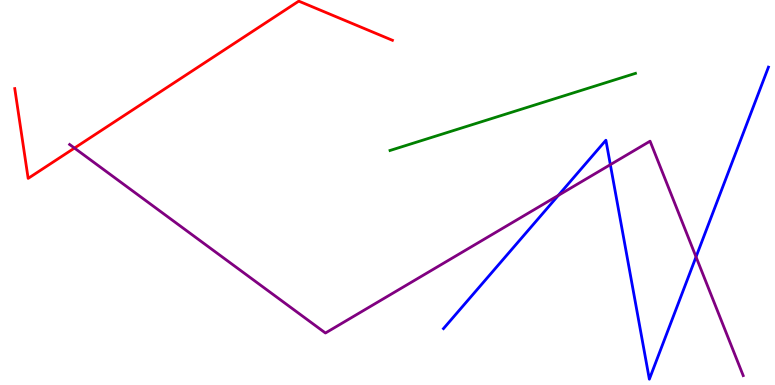[{'lines': ['blue', 'red'], 'intersections': []}, {'lines': ['green', 'red'], 'intersections': []}, {'lines': ['purple', 'red'], 'intersections': [{'x': 0.961, 'y': 6.15}]}, {'lines': ['blue', 'green'], 'intersections': []}, {'lines': ['blue', 'purple'], 'intersections': [{'x': 7.2, 'y': 4.92}, {'x': 7.88, 'y': 5.72}, {'x': 8.98, 'y': 3.33}]}, {'lines': ['green', 'purple'], 'intersections': []}]